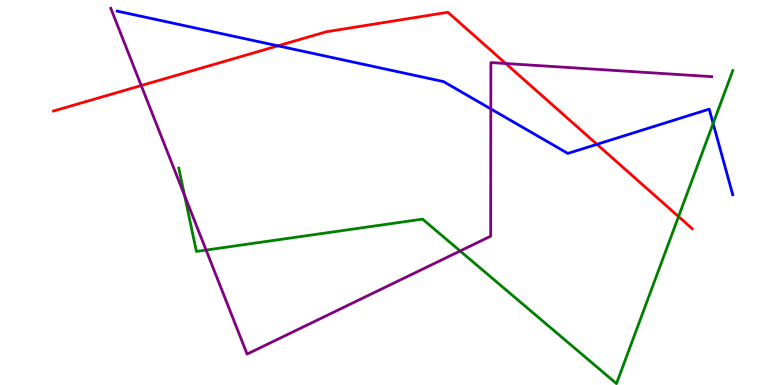[{'lines': ['blue', 'red'], 'intersections': [{'x': 3.59, 'y': 8.81}, {'x': 7.7, 'y': 6.25}]}, {'lines': ['green', 'red'], 'intersections': [{'x': 8.76, 'y': 4.37}]}, {'lines': ['purple', 'red'], 'intersections': [{'x': 1.82, 'y': 7.78}, {'x': 6.53, 'y': 8.35}]}, {'lines': ['blue', 'green'], 'intersections': [{'x': 9.2, 'y': 6.79}]}, {'lines': ['blue', 'purple'], 'intersections': [{'x': 6.33, 'y': 7.17}]}, {'lines': ['green', 'purple'], 'intersections': [{'x': 2.38, 'y': 4.92}, {'x': 2.66, 'y': 3.5}, {'x': 5.94, 'y': 3.48}]}]